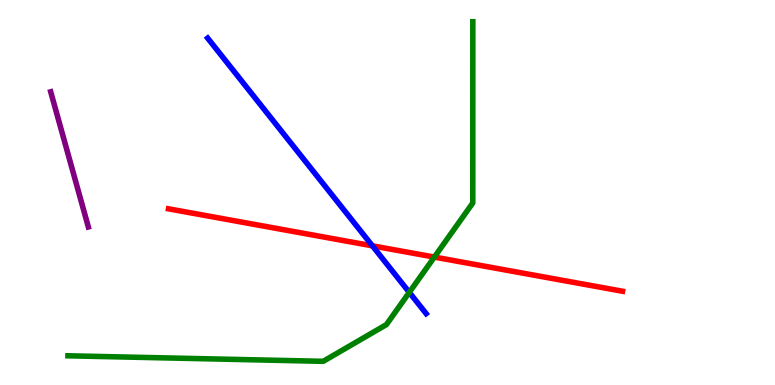[{'lines': ['blue', 'red'], 'intersections': [{'x': 4.81, 'y': 3.61}]}, {'lines': ['green', 'red'], 'intersections': [{'x': 5.6, 'y': 3.32}]}, {'lines': ['purple', 'red'], 'intersections': []}, {'lines': ['blue', 'green'], 'intersections': [{'x': 5.28, 'y': 2.41}]}, {'lines': ['blue', 'purple'], 'intersections': []}, {'lines': ['green', 'purple'], 'intersections': []}]